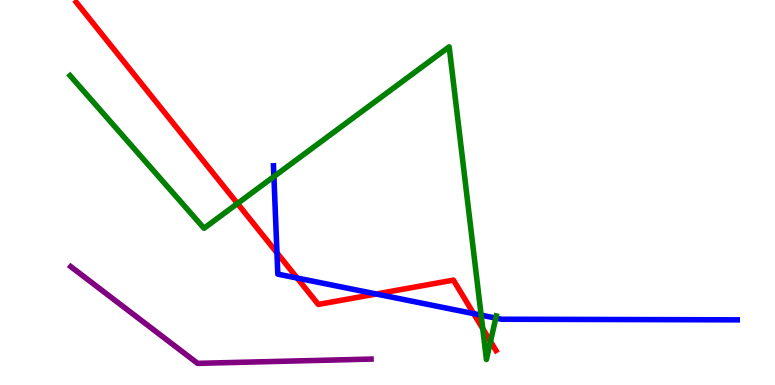[{'lines': ['blue', 'red'], 'intersections': [{'x': 3.57, 'y': 3.43}, {'x': 3.83, 'y': 2.78}, {'x': 4.86, 'y': 2.36}, {'x': 6.11, 'y': 1.85}]}, {'lines': ['green', 'red'], 'intersections': [{'x': 3.06, 'y': 4.71}, {'x': 6.23, 'y': 1.46}, {'x': 6.33, 'y': 1.13}]}, {'lines': ['purple', 'red'], 'intersections': []}, {'lines': ['blue', 'green'], 'intersections': [{'x': 3.53, 'y': 5.41}, {'x': 6.21, 'y': 1.81}, {'x': 6.4, 'y': 1.74}]}, {'lines': ['blue', 'purple'], 'intersections': []}, {'lines': ['green', 'purple'], 'intersections': []}]